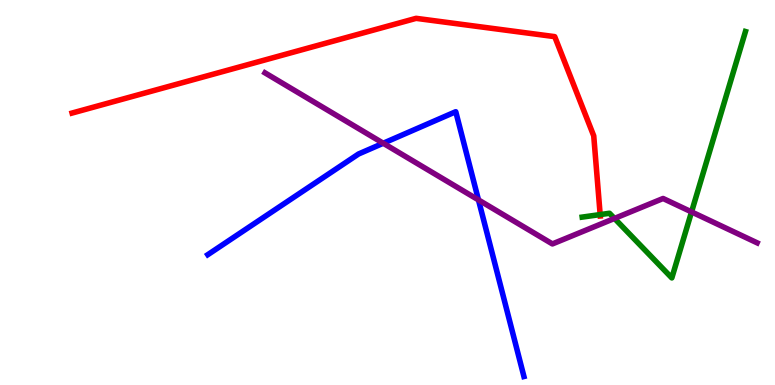[{'lines': ['blue', 'red'], 'intersections': []}, {'lines': ['green', 'red'], 'intersections': [{'x': 7.74, 'y': 4.43}]}, {'lines': ['purple', 'red'], 'intersections': []}, {'lines': ['blue', 'green'], 'intersections': []}, {'lines': ['blue', 'purple'], 'intersections': [{'x': 4.95, 'y': 6.28}, {'x': 6.17, 'y': 4.81}]}, {'lines': ['green', 'purple'], 'intersections': [{'x': 7.93, 'y': 4.33}, {'x': 8.92, 'y': 4.5}]}]